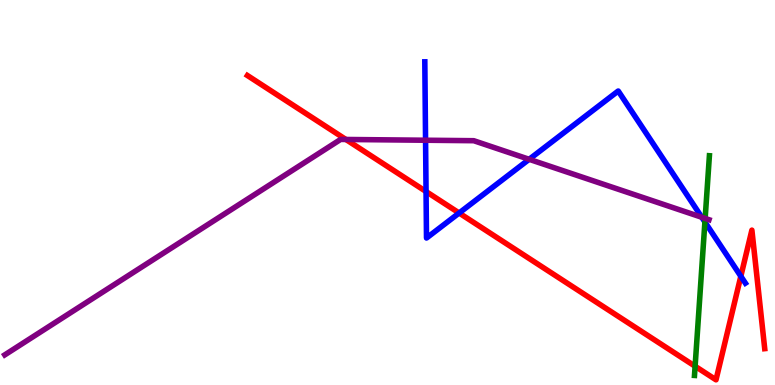[{'lines': ['blue', 'red'], 'intersections': [{'x': 5.5, 'y': 5.03}, {'x': 5.92, 'y': 4.47}, {'x': 9.56, 'y': 2.82}]}, {'lines': ['green', 'red'], 'intersections': [{'x': 8.97, 'y': 0.487}]}, {'lines': ['purple', 'red'], 'intersections': [{'x': 4.46, 'y': 6.38}]}, {'lines': ['blue', 'green'], 'intersections': [{'x': 9.1, 'y': 4.23}]}, {'lines': ['blue', 'purple'], 'intersections': [{'x': 5.49, 'y': 6.36}, {'x': 6.83, 'y': 5.86}, {'x': 9.06, 'y': 4.36}]}, {'lines': ['green', 'purple'], 'intersections': [{'x': 9.1, 'y': 4.33}]}]